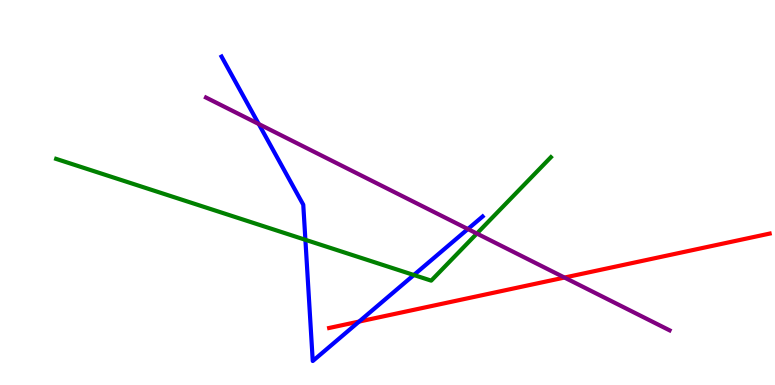[{'lines': ['blue', 'red'], 'intersections': [{'x': 4.63, 'y': 1.65}]}, {'lines': ['green', 'red'], 'intersections': []}, {'lines': ['purple', 'red'], 'intersections': [{'x': 7.28, 'y': 2.79}]}, {'lines': ['blue', 'green'], 'intersections': [{'x': 3.94, 'y': 3.77}, {'x': 5.34, 'y': 2.86}]}, {'lines': ['blue', 'purple'], 'intersections': [{'x': 3.34, 'y': 6.78}, {'x': 6.04, 'y': 4.05}]}, {'lines': ['green', 'purple'], 'intersections': [{'x': 6.15, 'y': 3.93}]}]